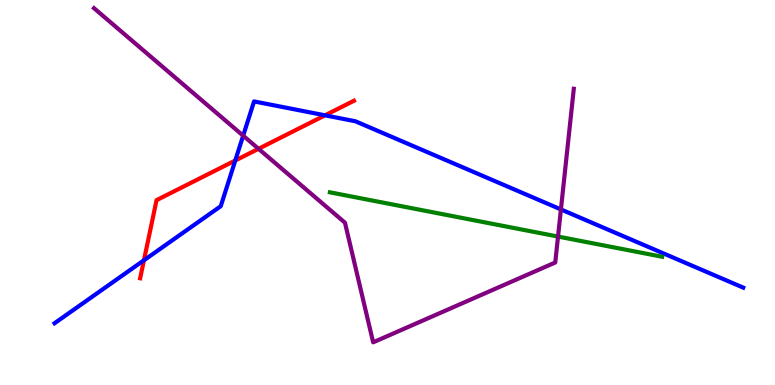[{'lines': ['blue', 'red'], 'intersections': [{'x': 1.86, 'y': 3.24}, {'x': 3.04, 'y': 5.83}, {'x': 4.19, 'y': 7.0}]}, {'lines': ['green', 'red'], 'intersections': []}, {'lines': ['purple', 'red'], 'intersections': [{'x': 3.34, 'y': 6.13}]}, {'lines': ['blue', 'green'], 'intersections': []}, {'lines': ['blue', 'purple'], 'intersections': [{'x': 3.14, 'y': 6.48}, {'x': 7.24, 'y': 4.56}]}, {'lines': ['green', 'purple'], 'intersections': [{'x': 7.2, 'y': 3.86}]}]